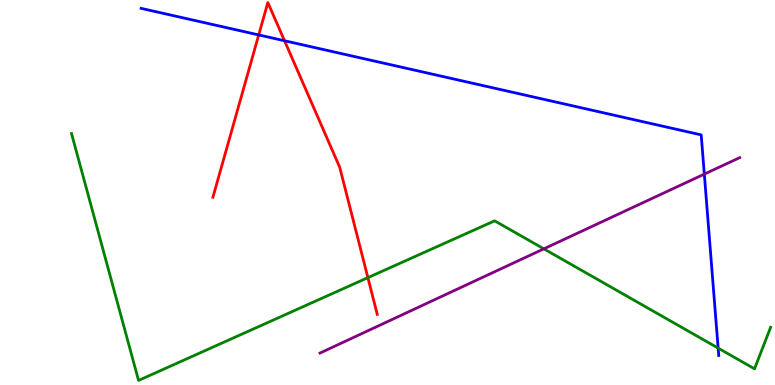[{'lines': ['blue', 'red'], 'intersections': [{'x': 3.34, 'y': 9.09}, {'x': 3.67, 'y': 8.94}]}, {'lines': ['green', 'red'], 'intersections': [{'x': 4.75, 'y': 2.79}]}, {'lines': ['purple', 'red'], 'intersections': []}, {'lines': ['blue', 'green'], 'intersections': [{'x': 9.27, 'y': 0.958}]}, {'lines': ['blue', 'purple'], 'intersections': [{'x': 9.09, 'y': 5.48}]}, {'lines': ['green', 'purple'], 'intersections': [{'x': 7.02, 'y': 3.54}]}]